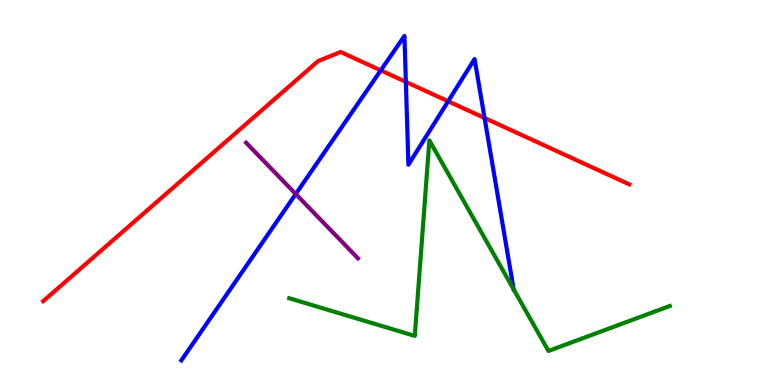[{'lines': ['blue', 'red'], 'intersections': [{'x': 4.91, 'y': 8.17}, {'x': 5.24, 'y': 7.87}, {'x': 5.78, 'y': 7.37}, {'x': 6.25, 'y': 6.94}]}, {'lines': ['green', 'red'], 'intersections': []}, {'lines': ['purple', 'red'], 'intersections': []}, {'lines': ['blue', 'green'], 'intersections': [{'x': 6.63, 'y': 2.48}]}, {'lines': ['blue', 'purple'], 'intersections': [{'x': 3.82, 'y': 4.96}]}, {'lines': ['green', 'purple'], 'intersections': []}]